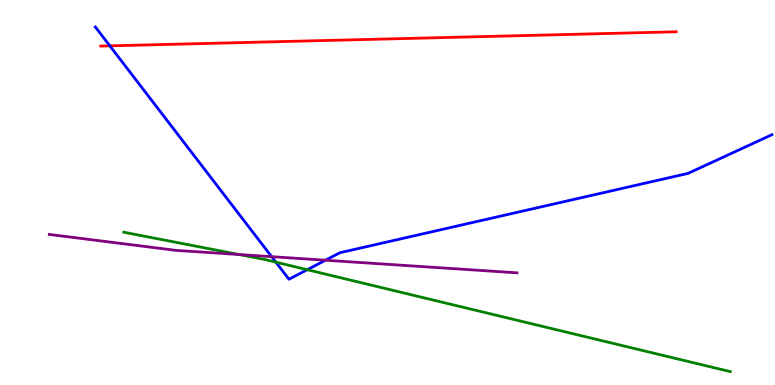[{'lines': ['blue', 'red'], 'intersections': [{'x': 1.42, 'y': 8.81}]}, {'lines': ['green', 'red'], 'intersections': []}, {'lines': ['purple', 'red'], 'intersections': []}, {'lines': ['blue', 'green'], 'intersections': [{'x': 3.56, 'y': 3.19}, {'x': 3.96, 'y': 2.99}]}, {'lines': ['blue', 'purple'], 'intersections': [{'x': 3.51, 'y': 3.33}, {'x': 4.2, 'y': 3.24}]}, {'lines': ['green', 'purple'], 'intersections': [{'x': 3.09, 'y': 3.39}]}]